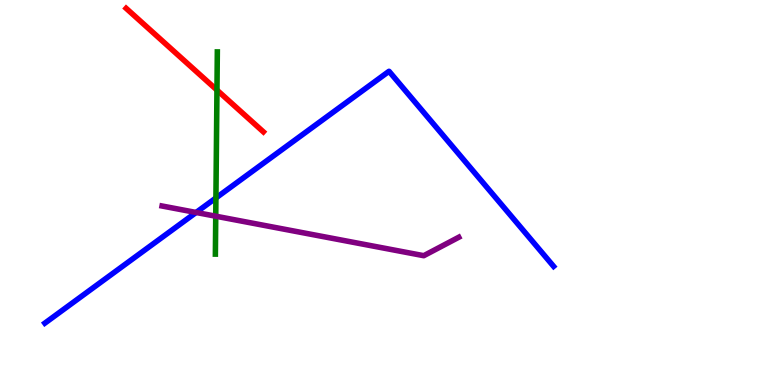[{'lines': ['blue', 'red'], 'intersections': []}, {'lines': ['green', 'red'], 'intersections': [{'x': 2.8, 'y': 7.66}]}, {'lines': ['purple', 'red'], 'intersections': []}, {'lines': ['blue', 'green'], 'intersections': [{'x': 2.79, 'y': 4.86}]}, {'lines': ['blue', 'purple'], 'intersections': [{'x': 2.53, 'y': 4.48}]}, {'lines': ['green', 'purple'], 'intersections': [{'x': 2.78, 'y': 4.38}]}]